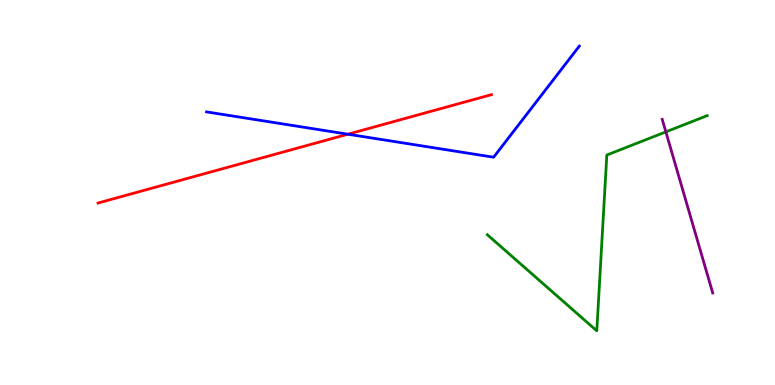[{'lines': ['blue', 'red'], 'intersections': [{'x': 4.49, 'y': 6.51}]}, {'lines': ['green', 'red'], 'intersections': []}, {'lines': ['purple', 'red'], 'intersections': []}, {'lines': ['blue', 'green'], 'intersections': []}, {'lines': ['blue', 'purple'], 'intersections': []}, {'lines': ['green', 'purple'], 'intersections': [{'x': 8.59, 'y': 6.57}]}]